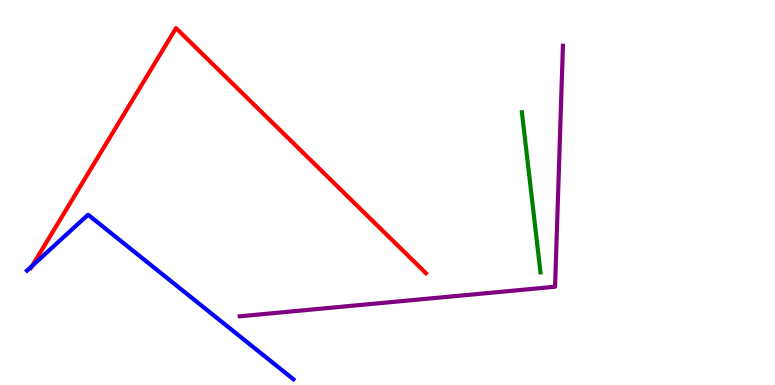[{'lines': ['blue', 'red'], 'intersections': [{'x': 0.415, 'y': 3.09}]}, {'lines': ['green', 'red'], 'intersections': []}, {'lines': ['purple', 'red'], 'intersections': []}, {'lines': ['blue', 'green'], 'intersections': []}, {'lines': ['blue', 'purple'], 'intersections': []}, {'lines': ['green', 'purple'], 'intersections': []}]